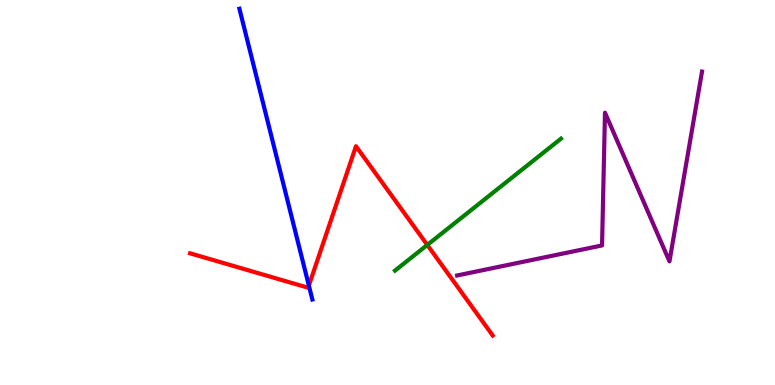[{'lines': ['blue', 'red'], 'intersections': [{'x': 3.99, 'y': 2.58}]}, {'lines': ['green', 'red'], 'intersections': [{'x': 5.51, 'y': 3.64}]}, {'lines': ['purple', 'red'], 'intersections': []}, {'lines': ['blue', 'green'], 'intersections': []}, {'lines': ['blue', 'purple'], 'intersections': []}, {'lines': ['green', 'purple'], 'intersections': []}]